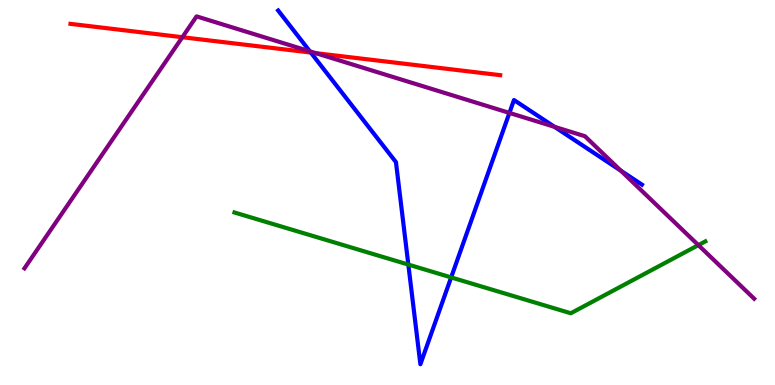[{'lines': ['blue', 'red'], 'intersections': [{'x': 4.01, 'y': 8.63}]}, {'lines': ['green', 'red'], 'intersections': []}, {'lines': ['purple', 'red'], 'intersections': [{'x': 2.35, 'y': 9.03}, {'x': 4.07, 'y': 8.62}]}, {'lines': ['blue', 'green'], 'intersections': [{'x': 5.27, 'y': 3.13}, {'x': 5.82, 'y': 2.79}]}, {'lines': ['blue', 'purple'], 'intersections': [{'x': 4.0, 'y': 8.67}, {'x': 6.57, 'y': 7.07}, {'x': 7.15, 'y': 6.71}, {'x': 8.01, 'y': 5.57}]}, {'lines': ['green', 'purple'], 'intersections': [{'x': 9.01, 'y': 3.63}]}]